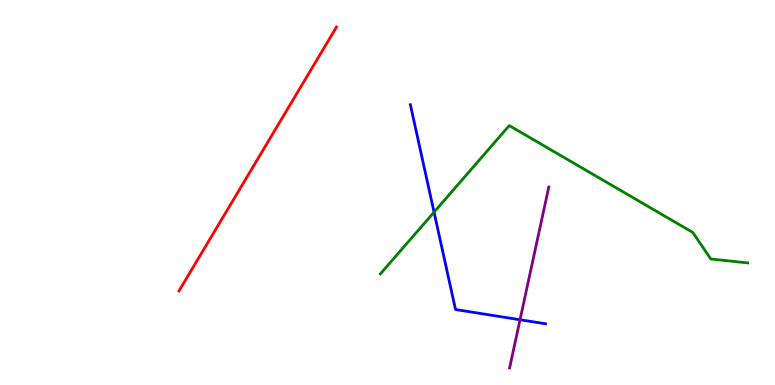[{'lines': ['blue', 'red'], 'intersections': []}, {'lines': ['green', 'red'], 'intersections': []}, {'lines': ['purple', 'red'], 'intersections': []}, {'lines': ['blue', 'green'], 'intersections': [{'x': 5.6, 'y': 4.49}]}, {'lines': ['blue', 'purple'], 'intersections': [{'x': 6.71, 'y': 1.69}]}, {'lines': ['green', 'purple'], 'intersections': []}]